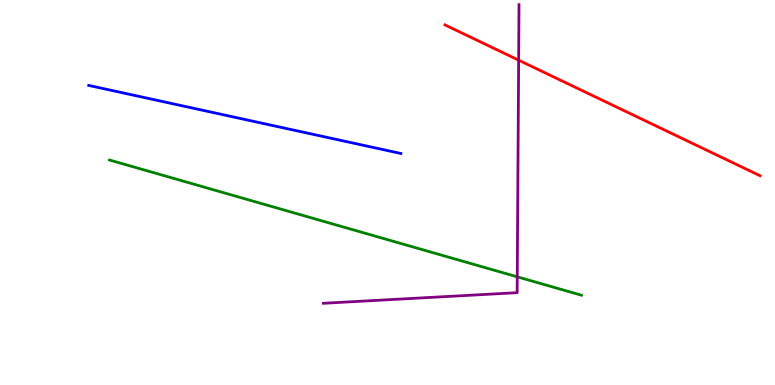[{'lines': ['blue', 'red'], 'intersections': []}, {'lines': ['green', 'red'], 'intersections': []}, {'lines': ['purple', 'red'], 'intersections': [{'x': 6.69, 'y': 8.44}]}, {'lines': ['blue', 'green'], 'intersections': []}, {'lines': ['blue', 'purple'], 'intersections': []}, {'lines': ['green', 'purple'], 'intersections': [{'x': 6.67, 'y': 2.81}]}]